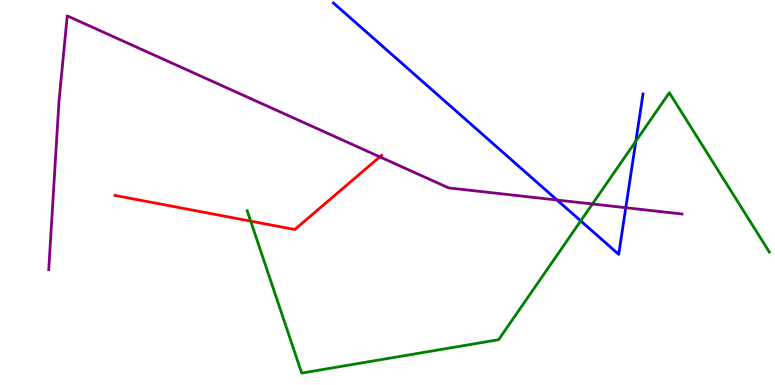[{'lines': ['blue', 'red'], 'intersections': []}, {'lines': ['green', 'red'], 'intersections': [{'x': 3.23, 'y': 4.26}]}, {'lines': ['purple', 'red'], 'intersections': [{'x': 4.9, 'y': 5.93}]}, {'lines': ['blue', 'green'], 'intersections': [{'x': 7.49, 'y': 4.26}, {'x': 8.2, 'y': 6.33}]}, {'lines': ['blue', 'purple'], 'intersections': [{'x': 7.19, 'y': 4.8}, {'x': 8.07, 'y': 4.6}]}, {'lines': ['green', 'purple'], 'intersections': [{'x': 7.64, 'y': 4.7}]}]